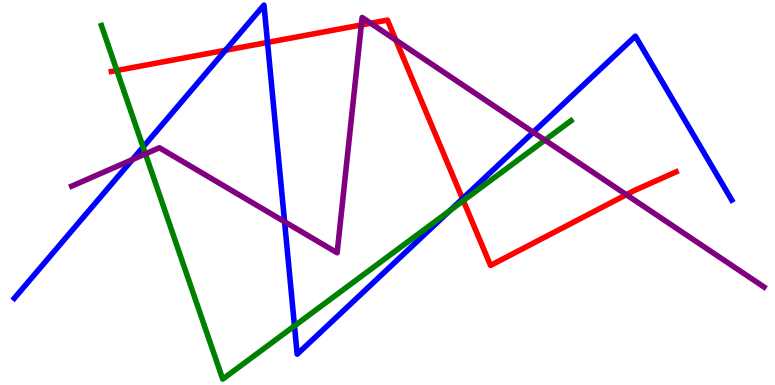[{'lines': ['blue', 'red'], 'intersections': [{'x': 2.91, 'y': 8.69}, {'x': 3.45, 'y': 8.9}, {'x': 5.97, 'y': 4.84}]}, {'lines': ['green', 'red'], 'intersections': [{'x': 1.51, 'y': 8.17}, {'x': 5.98, 'y': 4.79}]}, {'lines': ['purple', 'red'], 'intersections': [{'x': 4.66, 'y': 9.35}, {'x': 4.78, 'y': 9.4}, {'x': 5.11, 'y': 8.96}, {'x': 8.08, 'y': 4.94}]}, {'lines': ['blue', 'green'], 'intersections': [{'x': 1.85, 'y': 6.18}, {'x': 3.8, 'y': 1.54}, {'x': 5.81, 'y': 4.53}]}, {'lines': ['blue', 'purple'], 'intersections': [{'x': 1.71, 'y': 5.86}, {'x': 3.67, 'y': 4.24}, {'x': 6.88, 'y': 6.57}]}, {'lines': ['green', 'purple'], 'intersections': [{'x': 1.88, 'y': 6.0}, {'x': 7.03, 'y': 6.36}]}]